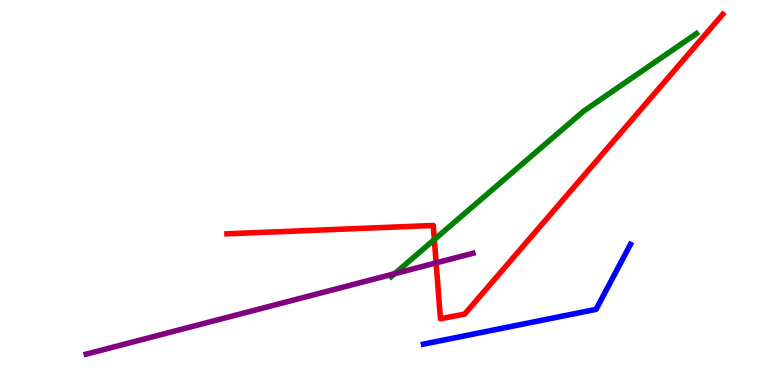[{'lines': ['blue', 'red'], 'intersections': []}, {'lines': ['green', 'red'], 'intersections': [{'x': 5.6, 'y': 3.78}]}, {'lines': ['purple', 'red'], 'intersections': [{'x': 5.63, 'y': 3.17}]}, {'lines': ['blue', 'green'], 'intersections': []}, {'lines': ['blue', 'purple'], 'intersections': []}, {'lines': ['green', 'purple'], 'intersections': [{'x': 5.09, 'y': 2.89}]}]